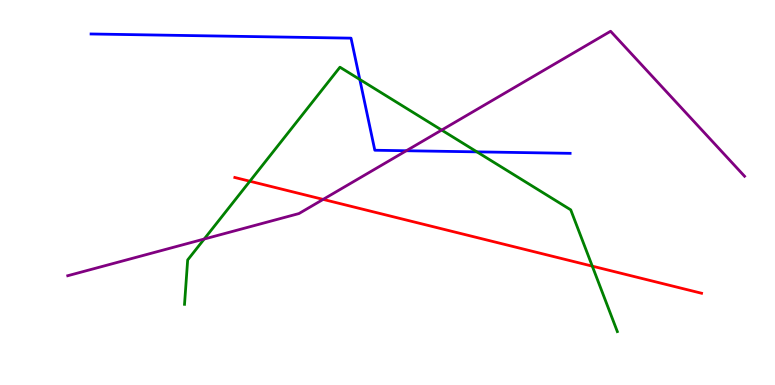[{'lines': ['blue', 'red'], 'intersections': []}, {'lines': ['green', 'red'], 'intersections': [{'x': 3.22, 'y': 5.29}, {'x': 7.64, 'y': 3.09}]}, {'lines': ['purple', 'red'], 'intersections': [{'x': 4.17, 'y': 4.82}]}, {'lines': ['blue', 'green'], 'intersections': [{'x': 4.64, 'y': 7.94}, {'x': 6.15, 'y': 6.06}]}, {'lines': ['blue', 'purple'], 'intersections': [{'x': 5.24, 'y': 6.08}]}, {'lines': ['green', 'purple'], 'intersections': [{'x': 2.63, 'y': 3.79}, {'x': 5.7, 'y': 6.62}]}]